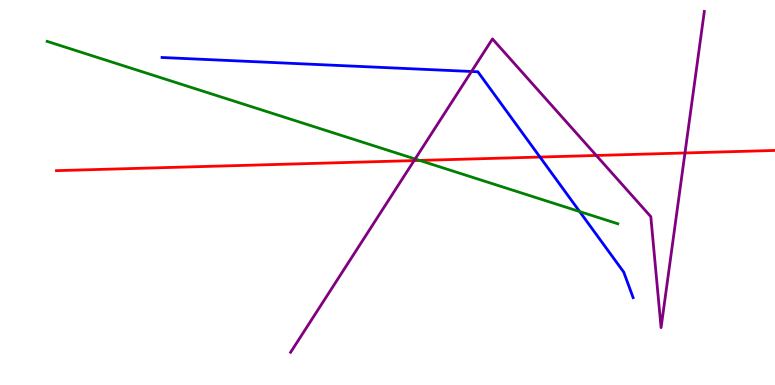[{'lines': ['blue', 'red'], 'intersections': [{'x': 6.97, 'y': 5.92}]}, {'lines': ['green', 'red'], 'intersections': [{'x': 5.42, 'y': 5.83}]}, {'lines': ['purple', 'red'], 'intersections': [{'x': 5.34, 'y': 5.83}, {'x': 7.69, 'y': 5.96}, {'x': 8.84, 'y': 6.03}]}, {'lines': ['blue', 'green'], 'intersections': [{'x': 7.48, 'y': 4.5}]}, {'lines': ['blue', 'purple'], 'intersections': [{'x': 6.08, 'y': 8.14}]}, {'lines': ['green', 'purple'], 'intersections': [{'x': 5.36, 'y': 5.87}]}]